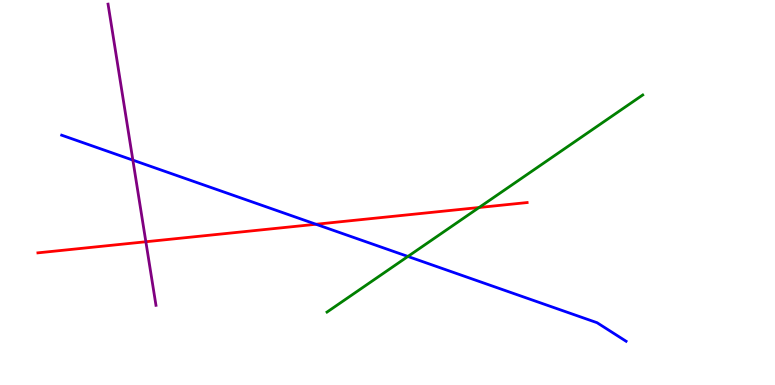[{'lines': ['blue', 'red'], 'intersections': [{'x': 4.08, 'y': 4.18}]}, {'lines': ['green', 'red'], 'intersections': [{'x': 6.18, 'y': 4.61}]}, {'lines': ['purple', 'red'], 'intersections': [{'x': 1.88, 'y': 3.72}]}, {'lines': ['blue', 'green'], 'intersections': [{'x': 5.26, 'y': 3.34}]}, {'lines': ['blue', 'purple'], 'intersections': [{'x': 1.71, 'y': 5.84}]}, {'lines': ['green', 'purple'], 'intersections': []}]